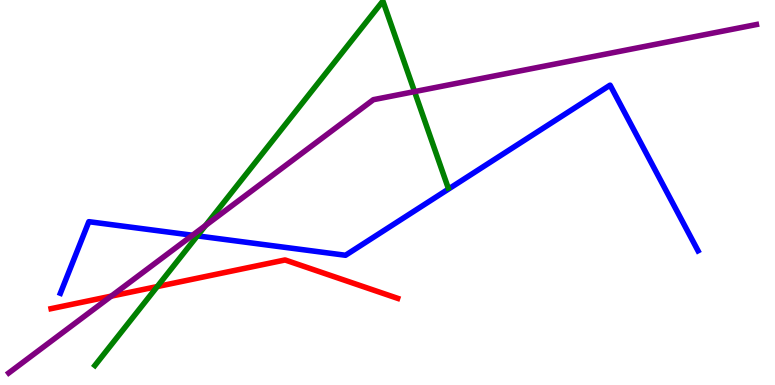[{'lines': ['blue', 'red'], 'intersections': []}, {'lines': ['green', 'red'], 'intersections': [{'x': 2.03, 'y': 2.56}]}, {'lines': ['purple', 'red'], 'intersections': [{'x': 1.44, 'y': 2.31}]}, {'lines': ['blue', 'green'], 'intersections': [{'x': 2.55, 'y': 3.87}]}, {'lines': ['blue', 'purple'], 'intersections': [{'x': 2.48, 'y': 3.89}]}, {'lines': ['green', 'purple'], 'intersections': [{'x': 2.65, 'y': 4.14}, {'x': 5.35, 'y': 7.62}]}]